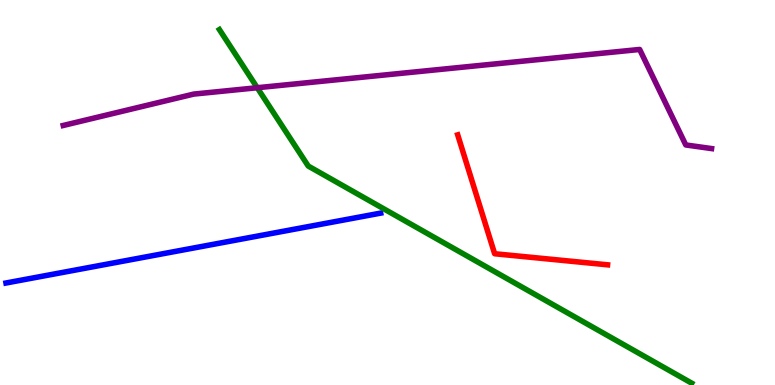[{'lines': ['blue', 'red'], 'intersections': []}, {'lines': ['green', 'red'], 'intersections': []}, {'lines': ['purple', 'red'], 'intersections': []}, {'lines': ['blue', 'green'], 'intersections': []}, {'lines': ['blue', 'purple'], 'intersections': []}, {'lines': ['green', 'purple'], 'intersections': [{'x': 3.32, 'y': 7.72}]}]